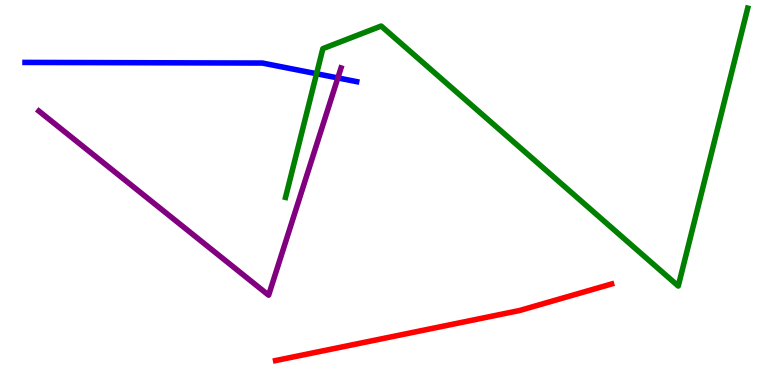[{'lines': ['blue', 'red'], 'intersections': []}, {'lines': ['green', 'red'], 'intersections': []}, {'lines': ['purple', 'red'], 'intersections': []}, {'lines': ['blue', 'green'], 'intersections': [{'x': 4.08, 'y': 8.08}]}, {'lines': ['blue', 'purple'], 'intersections': [{'x': 4.36, 'y': 7.98}]}, {'lines': ['green', 'purple'], 'intersections': []}]